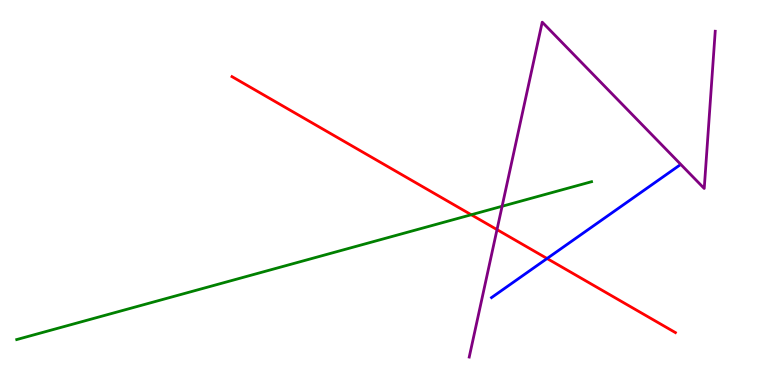[{'lines': ['blue', 'red'], 'intersections': [{'x': 7.06, 'y': 3.29}]}, {'lines': ['green', 'red'], 'intersections': [{'x': 6.08, 'y': 4.42}]}, {'lines': ['purple', 'red'], 'intersections': [{'x': 6.41, 'y': 4.04}]}, {'lines': ['blue', 'green'], 'intersections': []}, {'lines': ['blue', 'purple'], 'intersections': []}, {'lines': ['green', 'purple'], 'intersections': [{'x': 6.48, 'y': 4.64}]}]